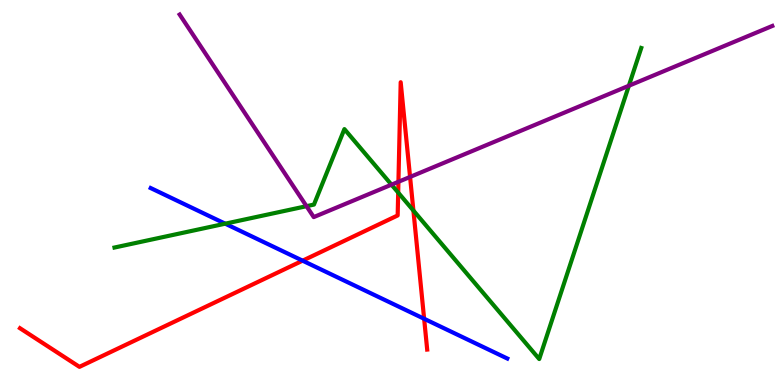[{'lines': ['blue', 'red'], 'intersections': [{'x': 3.9, 'y': 3.23}, {'x': 5.47, 'y': 1.72}]}, {'lines': ['green', 'red'], 'intersections': [{'x': 5.14, 'y': 5.0}, {'x': 5.33, 'y': 4.53}]}, {'lines': ['purple', 'red'], 'intersections': [{'x': 5.14, 'y': 5.28}, {'x': 5.29, 'y': 5.4}]}, {'lines': ['blue', 'green'], 'intersections': [{'x': 2.91, 'y': 4.19}]}, {'lines': ['blue', 'purple'], 'intersections': []}, {'lines': ['green', 'purple'], 'intersections': [{'x': 3.95, 'y': 4.64}, {'x': 5.05, 'y': 5.2}, {'x': 8.11, 'y': 7.77}]}]